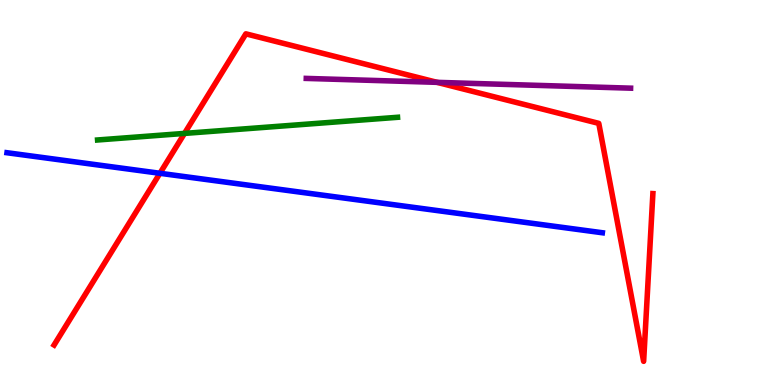[{'lines': ['blue', 'red'], 'intersections': [{'x': 2.06, 'y': 5.5}]}, {'lines': ['green', 'red'], 'intersections': [{'x': 2.38, 'y': 6.53}]}, {'lines': ['purple', 'red'], 'intersections': [{'x': 5.64, 'y': 7.86}]}, {'lines': ['blue', 'green'], 'intersections': []}, {'lines': ['blue', 'purple'], 'intersections': []}, {'lines': ['green', 'purple'], 'intersections': []}]